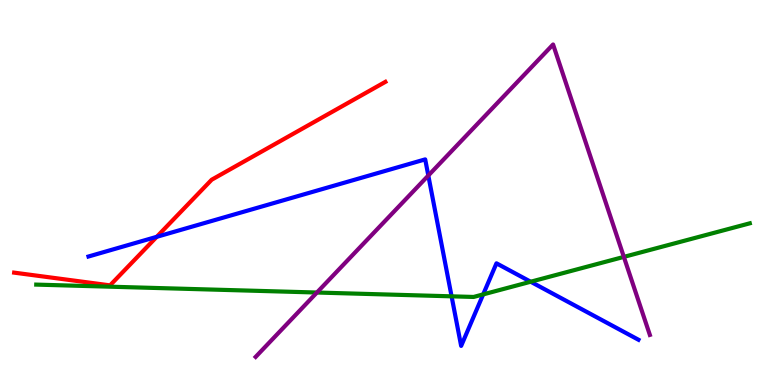[{'lines': ['blue', 'red'], 'intersections': [{'x': 2.02, 'y': 3.85}]}, {'lines': ['green', 'red'], 'intersections': []}, {'lines': ['purple', 'red'], 'intersections': []}, {'lines': ['blue', 'green'], 'intersections': [{'x': 5.83, 'y': 2.3}, {'x': 6.23, 'y': 2.35}, {'x': 6.85, 'y': 2.68}]}, {'lines': ['blue', 'purple'], 'intersections': [{'x': 5.53, 'y': 5.44}]}, {'lines': ['green', 'purple'], 'intersections': [{'x': 4.09, 'y': 2.4}, {'x': 8.05, 'y': 3.33}]}]